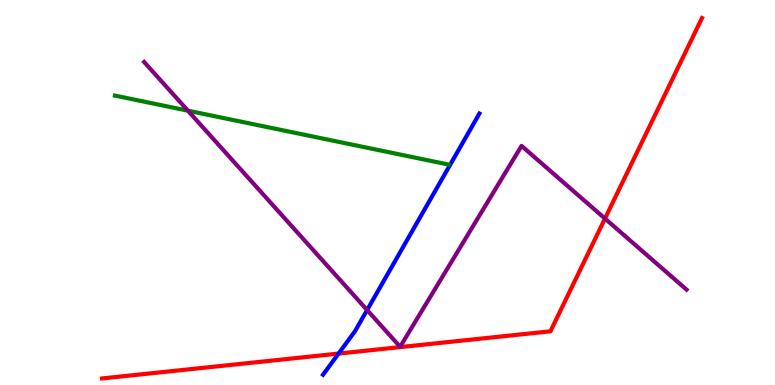[{'lines': ['blue', 'red'], 'intersections': [{'x': 4.37, 'y': 0.816}]}, {'lines': ['green', 'red'], 'intersections': []}, {'lines': ['purple', 'red'], 'intersections': [{'x': 7.81, 'y': 4.32}]}, {'lines': ['blue', 'green'], 'intersections': []}, {'lines': ['blue', 'purple'], 'intersections': [{'x': 4.74, 'y': 1.95}]}, {'lines': ['green', 'purple'], 'intersections': [{'x': 2.42, 'y': 7.13}]}]